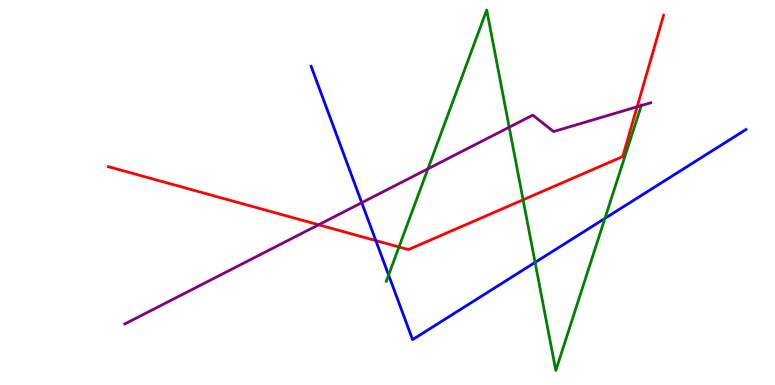[{'lines': ['blue', 'red'], 'intersections': [{'x': 4.85, 'y': 3.75}]}, {'lines': ['green', 'red'], 'intersections': [{'x': 5.15, 'y': 3.58}, {'x': 6.75, 'y': 4.81}]}, {'lines': ['purple', 'red'], 'intersections': [{'x': 4.11, 'y': 4.16}, {'x': 8.22, 'y': 7.23}]}, {'lines': ['blue', 'green'], 'intersections': [{'x': 5.01, 'y': 2.86}, {'x': 6.9, 'y': 3.18}, {'x': 7.81, 'y': 4.33}]}, {'lines': ['blue', 'purple'], 'intersections': [{'x': 4.67, 'y': 4.74}]}, {'lines': ['green', 'purple'], 'intersections': [{'x': 5.52, 'y': 5.62}, {'x': 6.57, 'y': 6.7}, {'x': 8.28, 'y': 7.26}]}]